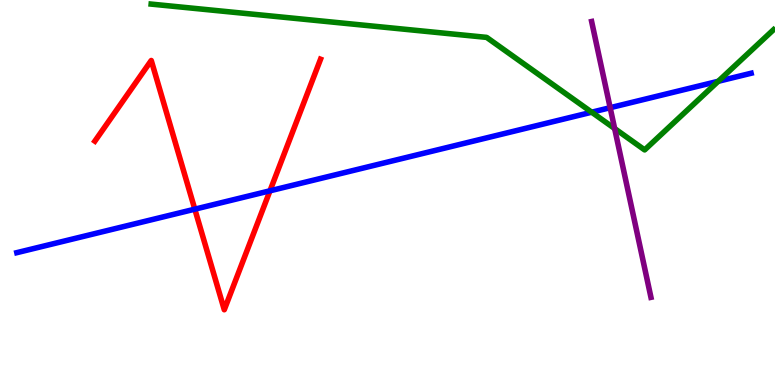[{'lines': ['blue', 'red'], 'intersections': [{'x': 2.51, 'y': 4.57}, {'x': 3.48, 'y': 5.04}]}, {'lines': ['green', 'red'], 'intersections': []}, {'lines': ['purple', 'red'], 'intersections': []}, {'lines': ['blue', 'green'], 'intersections': [{'x': 7.63, 'y': 7.09}, {'x': 9.27, 'y': 7.89}]}, {'lines': ['blue', 'purple'], 'intersections': [{'x': 7.87, 'y': 7.2}]}, {'lines': ['green', 'purple'], 'intersections': [{'x': 7.93, 'y': 6.66}]}]